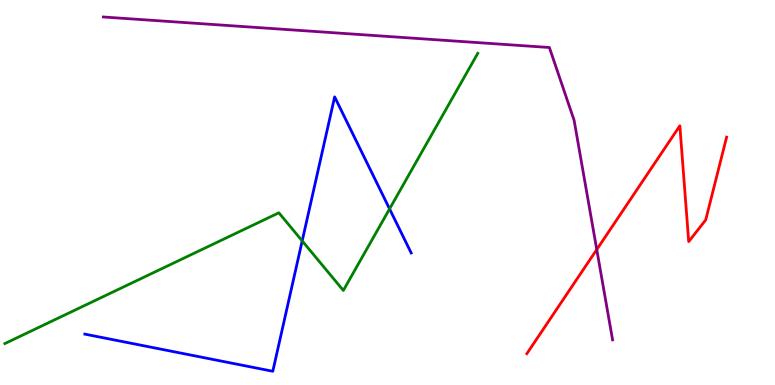[{'lines': ['blue', 'red'], 'intersections': []}, {'lines': ['green', 'red'], 'intersections': []}, {'lines': ['purple', 'red'], 'intersections': [{'x': 7.7, 'y': 3.52}]}, {'lines': ['blue', 'green'], 'intersections': [{'x': 3.9, 'y': 3.74}, {'x': 5.03, 'y': 4.57}]}, {'lines': ['blue', 'purple'], 'intersections': []}, {'lines': ['green', 'purple'], 'intersections': []}]